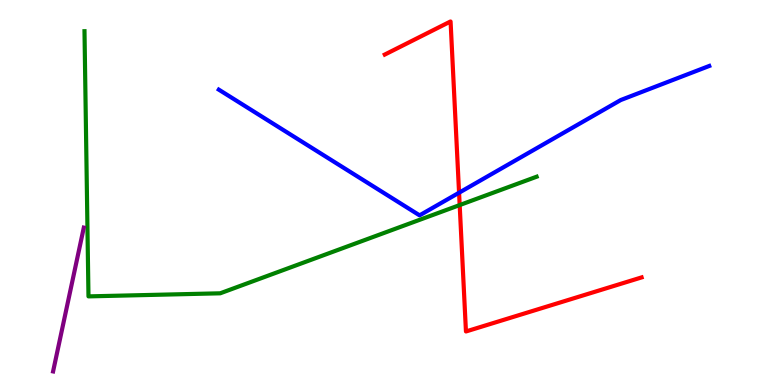[{'lines': ['blue', 'red'], 'intersections': [{'x': 5.92, 'y': 4.99}]}, {'lines': ['green', 'red'], 'intersections': [{'x': 5.93, 'y': 4.67}]}, {'lines': ['purple', 'red'], 'intersections': []}, {'lines': ['blue', 'green'], 'intersections': []}, {'lines': ['blue', 'purple'], 'intersections': []}, {'lines': ['green', 'purple'], 'intersections': []}]